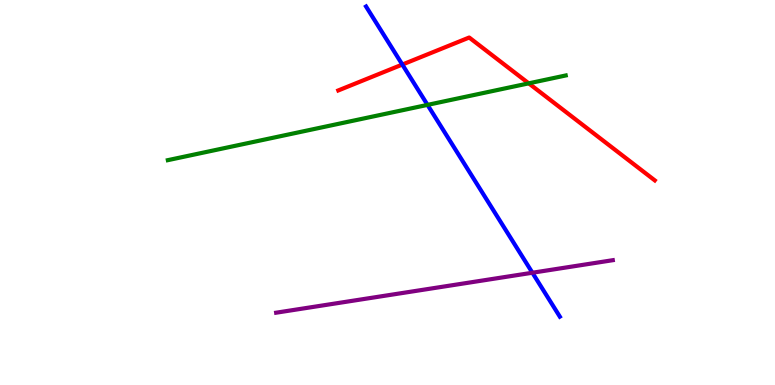[{'lines': ['blue', 'red'], 'intersections': [{'x': 5.19, 'y': 8.32}]}, {'lines': ['green', 'red'], 'intersections': [{'x': 6.82, 'y': 7.84}]}, {'lines': ['purple', 'red'], 'intersections': []}, {'lines': ['blue', 'green'], 'intersections': [{'x': 5.52, 'y': 7.28}]}, {'lines': ['blue', 'purple'], 'intersections': [{'x': 6.87, 'y': 2.92}]}, {'lines': ['green', 'purple'], 'intersections': []}]